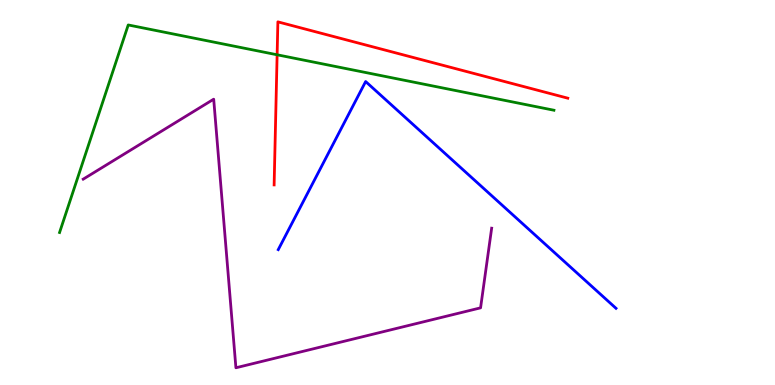[{'lines': ['blue', 'red'], 'intersections': []}, {'lines': ['green', 'red'], 'intersections': [{'x': 3.58, 'y': 8.58}]}, {'lines': ['purple', 'red'], 'intersections': []}, {'lines': ['blue', 'green'], 'intersections': []}, {'lines': ['blue', 'purple'], 'intersections': []}, {'lines': ['green', 'purple'], 'intersections': []}]